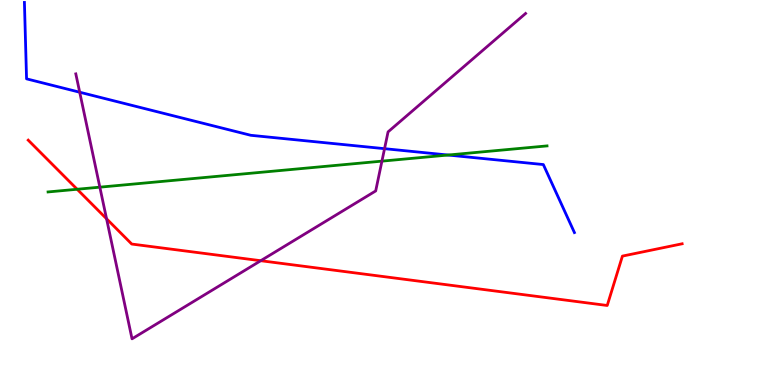[{'lines': ['blue', 'red'], 'intersections': []}, {'lines': ['green', 'red'], 'intersections': [{'x': 0.995, 'y': 5.08}]}, {'lines': ['purple', 'red'], 'intersections': [{'x': 1.37, 'y': 4.32}, {'x': 3.36, 'y': 3.23}]}, {'lines': ['blue', 'green'], 'intersections': [{'x': 5.78, 'y': 5.97}]}, {'lines': ['blue', 'purple'], 'intersections': [{'x': 1.03, 'y': 7.6}, {'x': 4.96, 'y': 6.14}]}, {'lines': ['green', 'purple'], 'intersections': [{'x': 1.29, 'y': 5.14}, {'x': 4.93, 'y': 5.81}]}]